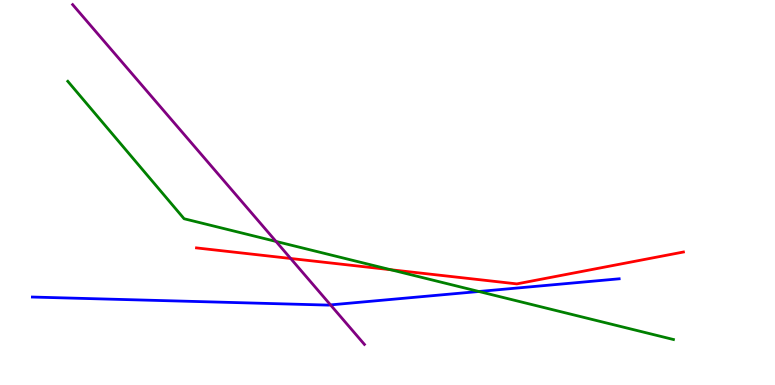[{'lines': ['blue', 'red'], 'intersections': []}, {'lines': ['green', 'red'], 'intersections': [{'x': 5.04, 'y': 2.99}]}, {'lines': ['purple', 'red'], 'intersections': [{'x': 3.75, 'y': 3.29}]}, {'lines': ['blue', 'green'], 'intersections': [{'x': 6.18, 'y': 2.43}]}, {'lines': ['blue', 'purple'], 'intersections': [{'x': 4.26, 'y': 2.08}]}, {'lines': ['green', 'purple'], 'intersections': [{'x': 3.56, 'y': 3.73}]}]